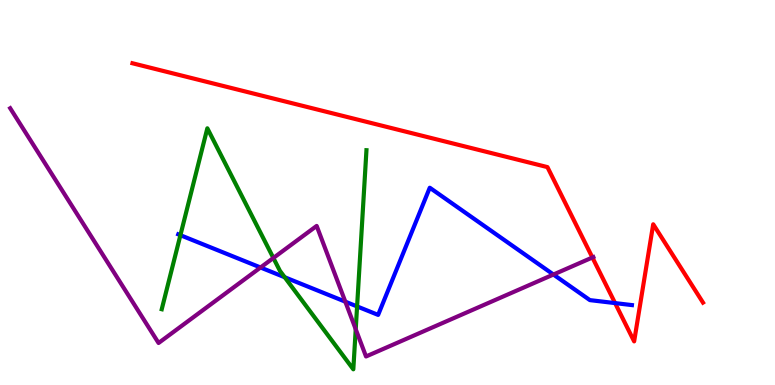[{'lines': ['blue', 'red'], 'intersections': [{'x': 7.94, 'y': 2.13}]}, {'lines': ['green', 'red'], 'intersections': []}, {'lines': ['purple', 'red'], 'intersections': [{'x': 7.64, 'y': 3.31}]}, {'lines': ['blue', 'green'], 'intersections': [{'x': 2.33, 'y': 3.89}, {'x': 3.67, 'y': 2.8}, {'x': 4.61, 'y': 2.04}]}, {'lines': ['blue', 'purple'], 'intersections': [{'x': 3.36, 'y': 3.05}, {'x': 4.46, 'y': 2.16}, {'x': 7.14, 'y': 2.87}]}, {'lines': ['green', 'purple'], 'intersections': [{'x': 3.53, 'y': 3.3}, {'x': 4.59, 'y': 1.45}]}]